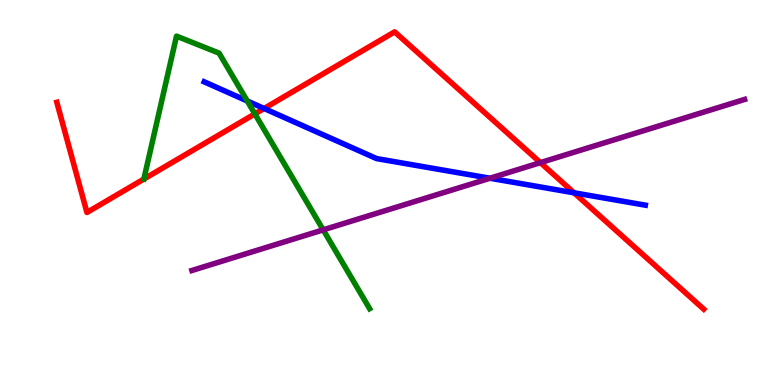[{'lines': ['blue', 'red'], 'intersections': [{'x': 3.41, 'y': 7.18}, {'x': 7.41, 'y': 4.99}]}, {'lines': ['green', 'red'], 'intersections': [{'x': 3.29, 'y': 7.04}]}, {'lines': ['purple', 'red'], 'intersections': [{'x': 6.97, 'y': 5.78}]}, {'lines': ['blue', 'green'], 'intersections': [{'x': 3.19, 'y': 7.38}]}, {'lines': ['blue', 'purple'], 'intersections': [{'x': 6.32, 'y': 5.37}]}, {'lines': ['green', 'purple'], 'intersections': [{'x': 4.17, 'y': 4.03}]}]